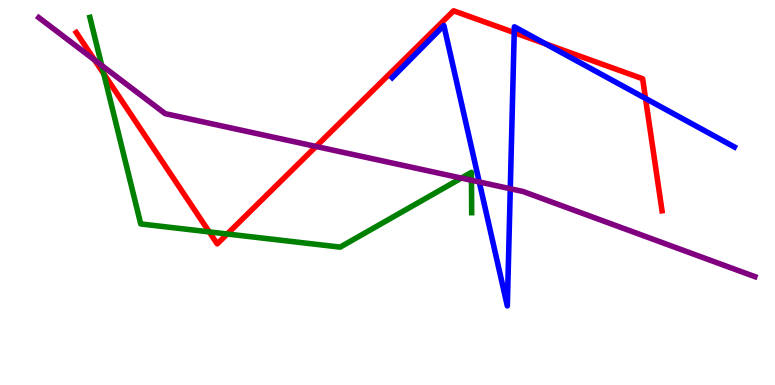[{'lines': ['blue', 'red'], 'intersections': [{'x': 6.64, 'y': 9.15}, {'x': 7.04, 'y': 8.86}, {'x': 8.33, 'y': 7.44}]}, {'lines': ['green', 'red'], 'intersections': [{'x': 1.34, 'y': 8.08}, {'x': 2.7, 'y': 3.98}, {'x': 2.93, 'y': 3.92}]}, {'lines': ['purple', 'red'], 'intersections': [{'x': 1.22, 'y': 8.44}, {'x': 4.08, 'y': 6.2}]}, {'lines': ['blue', 'green'], 'intersections': []}, {'lines': ['blue', 'purple'], 'intersections': [{'x': 6.18, 'y': 5.27}, {'x': 6.58, 'y': 5.1}]}, {'lines': ['green', 'purple'], 'intersections': [{'x': 1.31, 'y': 8.3}, {'x': 5.95, 'y': 5.37}, {'x': 6.08, 'y': 5.32}]}]